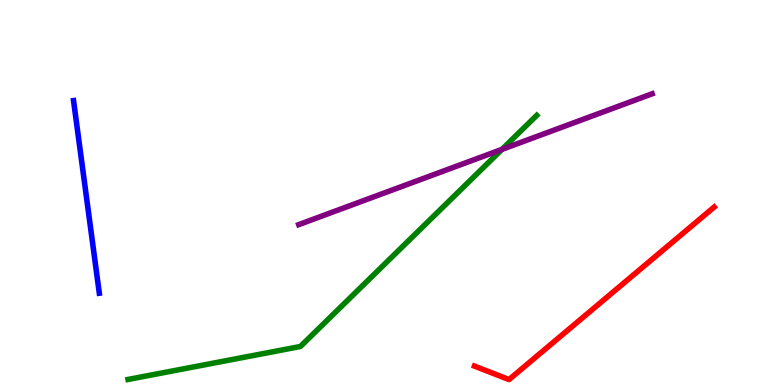[{'lines': ['blue', 'red'], 'intersections': []}, {'lines': ['green', 'red'], 'intersections': []}, {'lines': ['purple', 'red'], 'intersections': []}, {'lines': ['blue', 'green'], 'intersections': []}, {'lines': ['blue', 'purple'], 'intersections': []}, {'lines': ['green', 'purple'], 'intersections': [{'x': 6.48, 'y': 6.12}]}]